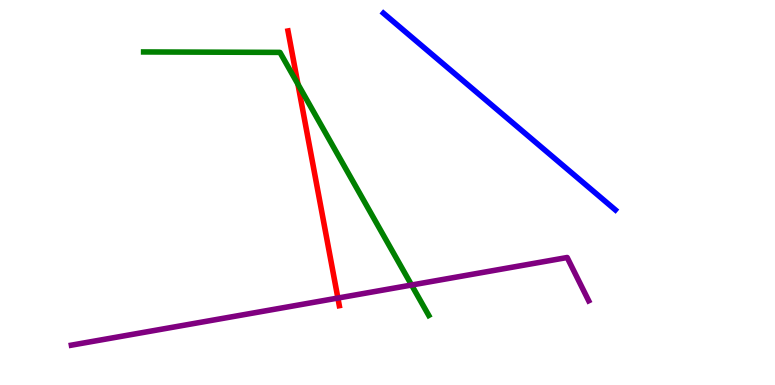[{'lines': ['blue', 'red'], 'intersections': []}, {'lines': ['green', 'red'], 'intersections': [{'x': 3.84, 'y': 7.81}]}, {'lines': ['purple', 'red'], 'intersections': [{'x': 4.36, 'y': 2.26}]}, {'lines': ['blue', 'green'], 'intersections': []}, {'lines': ['blue', 'purple'], 'intersections': []}, {'lines': ['green', 'purple'], 'intersections': [{'x': 5.31, 'y': 2.6}]}]